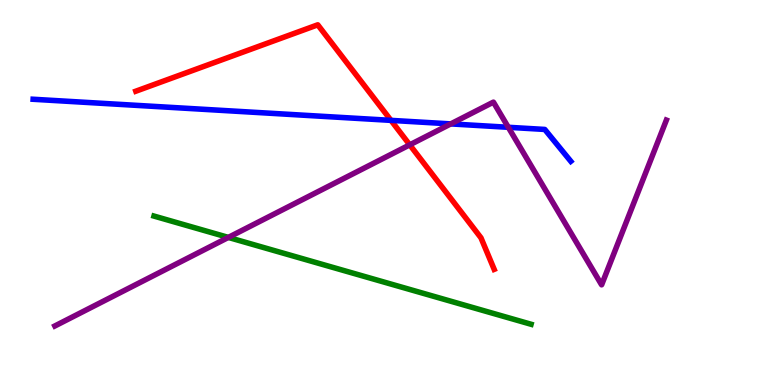[{'lines': ['blue', 'red'], 'intersections': [{'x': 5.04, 'y': 6.87}]}, {'lines': ['green', 'red'], 'intersections': []}, {'lines': ['purple', 'red'], 'intersections': [{'x': 5.29, 'y': 6.24}]}, {'lines': ['blue', 'green'], 'intersections': []}, {'lines': ['blue', 'purple'], 'intersections': [{'x': 5.82, 'y': 6.78}, {'x': 6.56, 'y': 6.69}]}, {'lines': ['green', 'purple'], 'intersections': [{'x': 2.95, 'y': 3.83}]}]